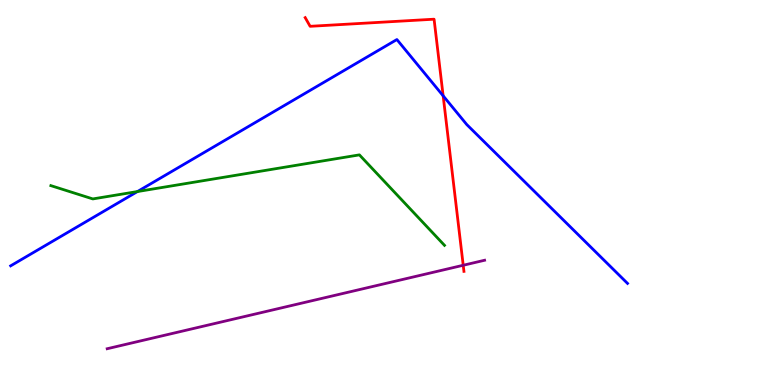[{'lines': ['blue', 'red'], 'intersections': [{'x': 5.72, 'y': 7.51}]}, {'lines': ['green', 'red'], 'intersections': []}, {'lines': ['purple', 'red'], 'intersections': [{'x': 5.98, 'y': 3.11}]}, {'lines': ['blue', 'green'], 'intersections': [{'x': 1.77, 'y': 5.02}]}, {'lines': ['blue', 'purple'], 'intersections': []}, {'lines': ['green', 'purple'], 'intersections': []}]